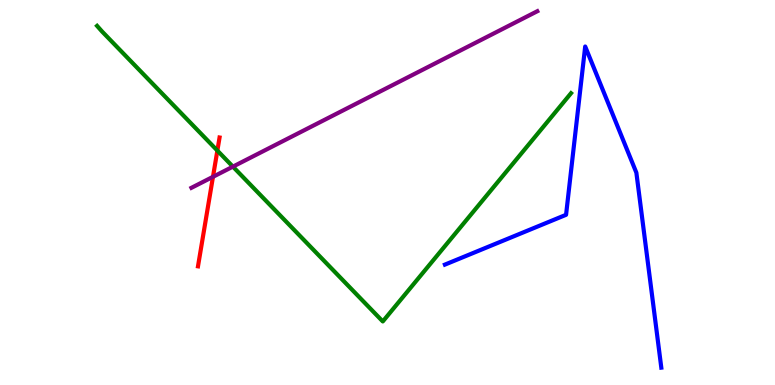[{'lines': ['blue', 'red'], 'intersections': []}, {'lines': ['green', 'red'], 'intersections': [{'x': 2.8, 'y': 6.09}]}, {'lines': ['purple', 'red'], 'intersections': [{'x': 2.75, 'y': 5.41}]}, {'lines': ['blue', 'green'], 'intersections': []}, {'lines': ['blue', 'purple'], 'intersections': []}, {'lines': ['green', 'purple'], 'intersections': [{'x': 3.01, 'y': 5.67}]}]